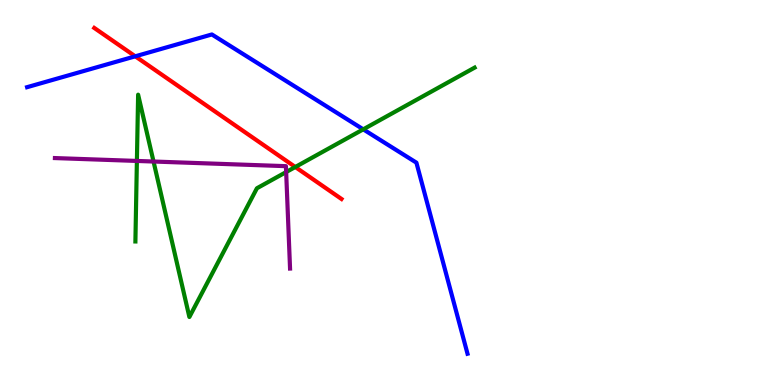[{'lines': ['blue', 'red'], 'intersections': [{'x': 1.75, 'y': 8.54}]}, {'lines': ['green', 'red'], 'intersections': [{'x': 3.81, 'y': 5.66}]}, {'lines': ['purple', 'red'], 'intersections': []}, {'lines': ['blue', 'green'], 'intersections': [{'x': 4.69, 'y': 6.64}]}, {'lines': ['blue', 'purple'], 'intersections': []}, {'lines': ['green', 'purple'], 'intersections': [{'x': 1.77, 'y': 5.82}, {'x': 1.98, 'y': 5.8}, {'x': 3.69, 'y': 5.53}]}]